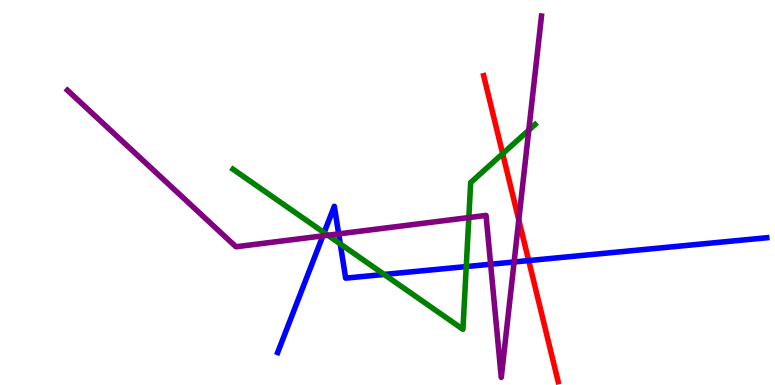[{'lines': ['blue', 'red'], 'intersections': [{'x': 6.82, 'y': 3.23}]}, {'lines': ['green', 'red'], 'intersections': [{'x': 6.49, 'y': 6.01}]}, {'lines': ['purple', 'red'], 'intersections': [{'x': 6.69, 'y': 4.29}]}, {'lines': ['blue', 'green'], 'intersections': [{'x': 4.18, 'y': 3.96}, {'x': 4.39, 'y': 3.66}, {'x': 4.96, 'y': 2.87}, {'x': 6.02, 'y': 3.08}]}, {'lines': ['blue', 'purple'], 'intersections': [{'x': 4.17, 'y': 3.87}, {'x': 4.37, 'y': 3.93}, {'x': 6.33, 'y': 3.14}, {'x': 6.63, 'y': 3.2}]}, {'lines': ['green', 'purple'], 'intersections': [{'x': 4.23, 'y': 3.89}, {'x': 6.05, 'y': 4.35}, {'x': 6.82, 'y': 6.62}]}]